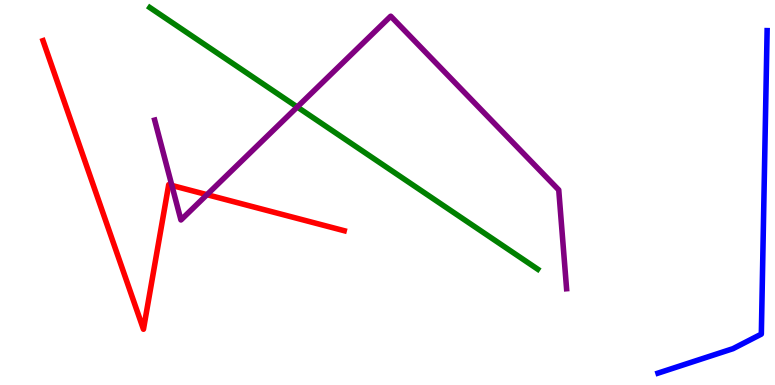[{'lines': ['blue', 'red'], 'intersections': []}, {'lines': ['green', 'red'], 'intersections': []}, {'lines': ['purple', 'red'], 'intersections': [{'x': 2.22, 'y': 5.18}, {'x': 2.67, 'y': 4.94}]}, {'lines': ['blue', 'green'], 'intersections': []}, {'lines': ['blue', 'purple'], 'intersections': []}, {'lines': ['green', 'purple'], 'intersections': [{'x': 3.84, 'y': 7.22}]}]